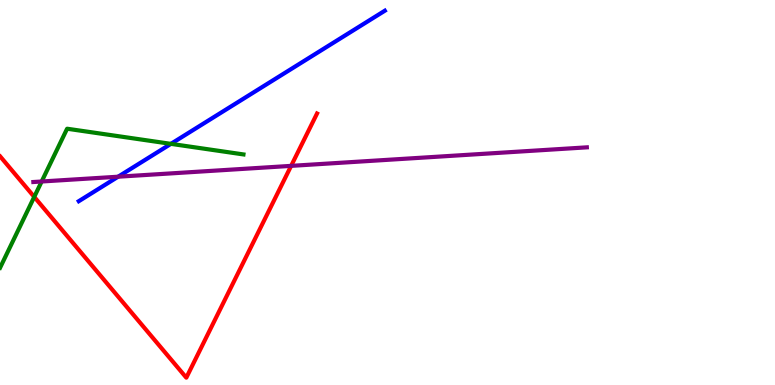[{'lines': ['blue', 'red'], 'intersections': []}, {'lines': ['green', 'red'], 'intersections': [{'x': 0.442, 'y': 4.89}]}, {'lines': ['purple', 'red'], 'intersections': [{'x': 3.76, 'y': 5.69}]}, {'lines': ['blue', 'green'], 'intersections': [{'x': 2.21, 'y': 6.26}]}, {'lines': ['blue', 'purple'], 'intersections': [{'x': 1.52, 'y': 5.41}]}, {'lines': ['green', 'purple'], 'intersections': [{'x': 0.538, 'y': 5.29}]}]